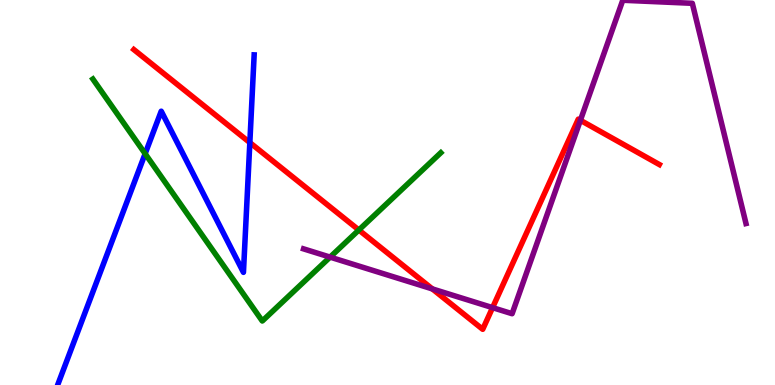[{'lines': ['blue', 'red'], 'intersections': [{'x': 3.22, 'y': 6.3}]}, {'lines': ['green', 'red'], 'intersections': [{'x': 4.63, 'y': 4.03}]}, {'lines': ['purple', 'red'], 'intersections': [{'x': 5.58, 'y': 2.5}, {'x': 6.36, 'y': 2.01}, {'x': 7.49, 'y': 6.88}]}, {'lines': ['blue', 'green'], 'intersections': [{'x': 1.87, 'y': 6.01}]}, {'lines': ['blue', 'purple'], 'intersections': []}, {'lines': ['green', 'purple'], 'intersections': [{'x': 4.26, 'y': 3.32}]}]